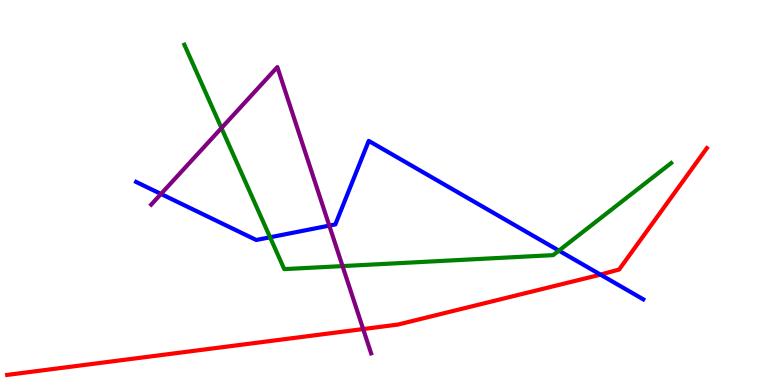[{'lines': ['blue', 'red'], 'intersections': [{'x': 7.75, 'y': 2.87}]}, {'lines': ['green', 'red'], 'intersections': []}, {'lines': ['purple', 'red'], 'intersections': [{'x': 4.69, 'y': 1.45}]}, {'lines': ['blue', 'green'], 'intersections': [{'x': 3.48, 'y': 3.84}, {'x': 7.21, 'y': 3.49}]}, {'lines': ['blue', 'purple'], 'intersections': [{'x': 2.08, 'y': 4.96}, {'x': 4.25, 'y': 4.14}]}, {'lines': ['green', 'purple'], 'intersections': [{'x': 2.86, 'y': 6.67}, {'x': 4.42, 'y': 3.09}]}]